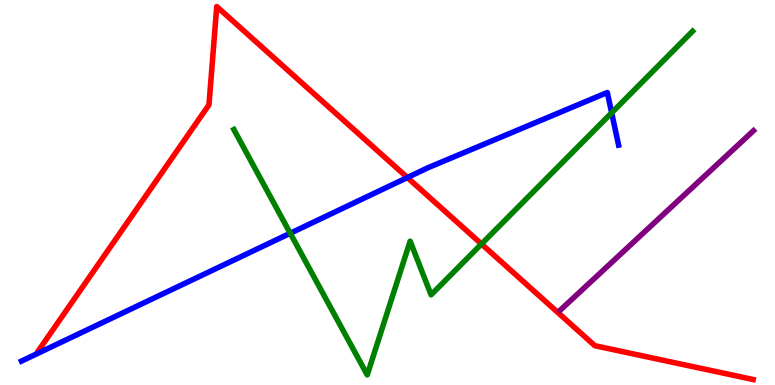[{'lines': ['blue', 'red'], 'intersections': [{'x': 5.26, 'y': 5.39}]}, {'lines': ['green', 'red'], 'intersections': [{'x': 6.21, 'y': 3.66}]}, {'lines': ['purple', 'red'], 'intersections': []}, {'lines': ['blue', 'green'], 'intersections': [{'x': 3.74, 'y': 3.94}, {'x': 7.89, 'y': 7.07}]}, {'lines': ['blue', 'purple'], 'intersections': []}, {'lines': ['green', 'purple'], 'intersections': []}]